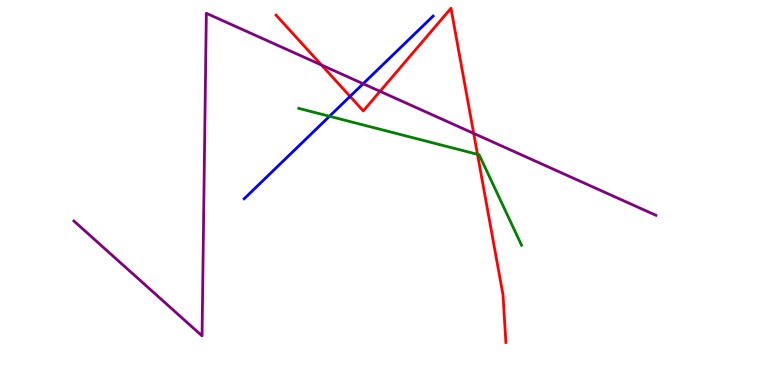[{'lines': ['blue', 'red'], 'intersections': [{'x': 4.52, 'y': 7.5}]}, {'lines': ['green', 'red'], 'intersections': [{'x': 6.16, 'y': 5.99}]}, {'lines': ['purple', 'red'], 'intersections': [{'x': 4.15, 'y': 8.31}, {'x': 4.9, 'y': 7.63}, {'x': 6.11, 'y': 6.53}]}, {'lines': ['blue', 'green'], 'intersections': [{'x': 4.25, 'y': 6.98}]}, {'lines': ['blue', 'purple'], 'intersections': [{'x': 4.69, 'y': 7.82}]}, {'lines': ['green', 'purple'], 'intersections': []}]